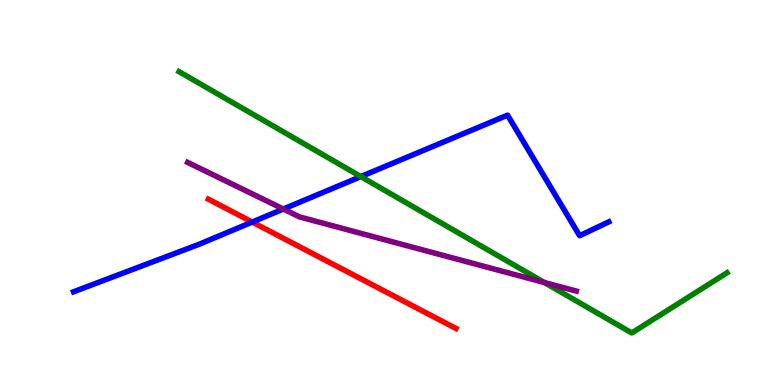[{'lines': ['blue', 'red'], 'intersections': [{'x': 3.25, 'y': 4.23}]}, {'lines': ['green', 'red'], 'intersections': []}, {'lines': ['purple', 'red'], 'intersections': []}, {'lines': ['blue', 'green'], 'intersections': [{'x': 4.66, 'y': 5.41}]}, {'lines': ['blue', 'purple'], 'intersections': [{'x': 3.66, 'y': 4.57}]}, {'lines': ['green', 'purple'], 'intersections': [{'x': 7.03, 'y': 2.66}]}]